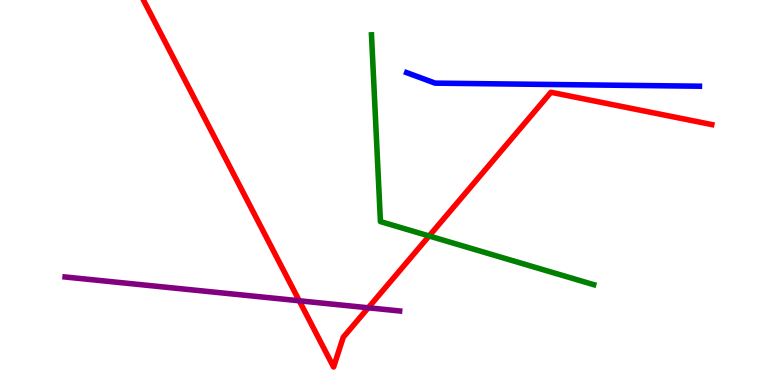[{'lines': ['blue', 'red'], 'intersections': []}, {'lines': ['green', 'red'], 'intersections': [{'x': 5.54, 'y': 3.87}]}, {'lines': ['purple', 'red'], 'intersections': [{'x': 3.86, 'y': 2.19}, {'x': 4.75, 'y': 2.01}]}, {'lines': ['blue', 'green'], 'intersections': []}, {'lines': ['blue', 'purple'], 'intersections': []}, {'lines': ['green', 'purple'], 'intersections': []}]